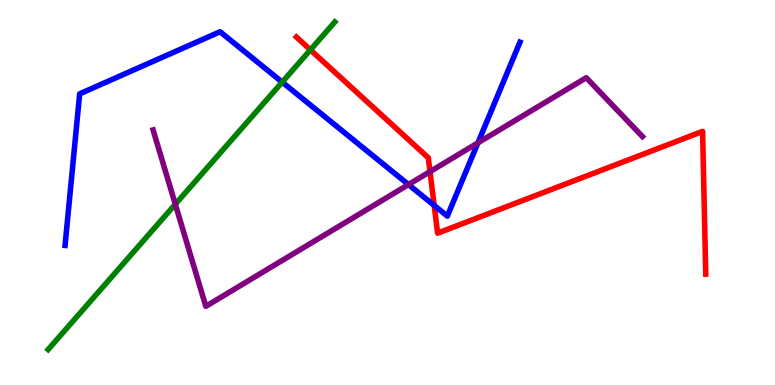[{'lines': ['blue', 'red'], 'intersections': [{'x': 5.6, 'y': 4.66}]}, {'lines': ['green', 'red'], 'intersections': [{'x': 4.01, 'y': 8.71}]}, {'lines': ['purple', 'red'], 'intersections': [{'x': 5.55, 'y': 5.54}]}, {'lines': ['blue', 'green'], 'intersections': [{'x': 3.64, 'y': 7.87}]}, {'lines': ['blue', 'purple'], 'intersections': [{'x': 5.27, 'y': 5.21}, {'x': 6.17, 'y': 6.29}]}, {'lines': ['green', 'purple'], 'intersections': [{'x': 2.26, 'y': 4.7}]}]